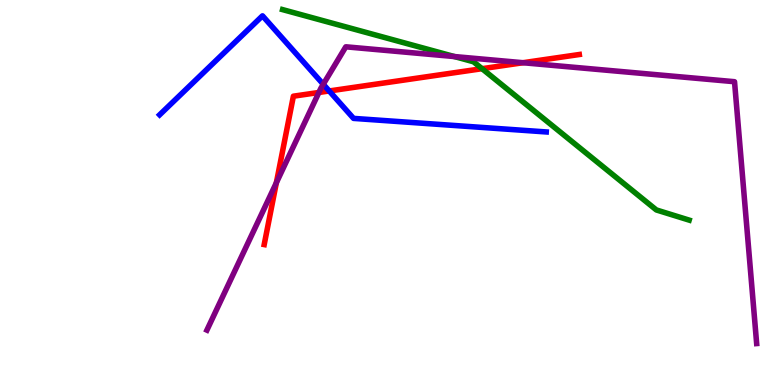[{'lines': ['blue', 'red'], 'intersections': [{'x': 4.25, 'y': 7.64}]}, {'lines': ['green', 'red'], 'intersections': [{'x': 6.22, 'y': 8.22}]}, {'lines': ['purple', 'red'], 'intersections': [{'x': 3.57, 'y': 5.25}, {'x': 4.11, 'y': 7.6}, {'x': 6.75, 'y': 8.37}]}, {'lines': ['blue', 'green'], 'intersections': []}, {'lines': ['blue', 'purple'], 'intersections': [{'x': 4.17, 'y': 7.81}]}, {'lines': ['green', 'purple'], 'intersections': [{'x': 5.86, 'y': 8.53}]}]